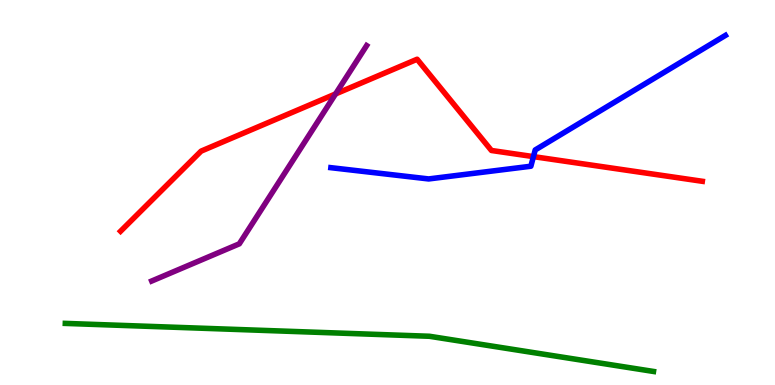[{'lines': ['blue', 'red'], 'intersections': [{'x': 6.88, 'y': 5.93}]}, {'lines': ['green', 'red'], 'intersections': []}, {'lines': ['purple', 'red'], 'intersections': [{'x': 4.33, 'y': 7.56}]}, {'lines': ['blue', 'green'], 'intersections': []}, {'lines': ['blue', 'purple'], 'intersections': []}, {'lines': ['green', 'purple'], 'intersections': []}]